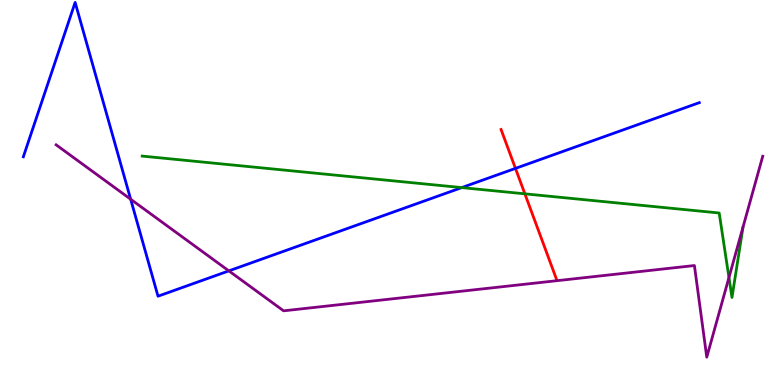[{'lines': ['blue', 'red'], 'intersections': [{'x': 6.65, 'y': 5.63}]}, {'lines': ['green', 'red'], 'intersections': [{'x': 6.77, 'y': 4.97}]}, {'lines': ['purple', 'red'], 'intersections': []}, {'lines': ['blue', 'green'], 'intersections': [{'x': 5.96, 'y': 5.13}]}, {'lines': ['blue', 'purple'], 'intersections': [{'x': 1.69, 'y': 4.83}, {'x': 2.95, 'y': 2.96}]}, {'lines': ['green', 'purple'], 'intersections': [{'x': 9.41, 'y': 2.79}]}]